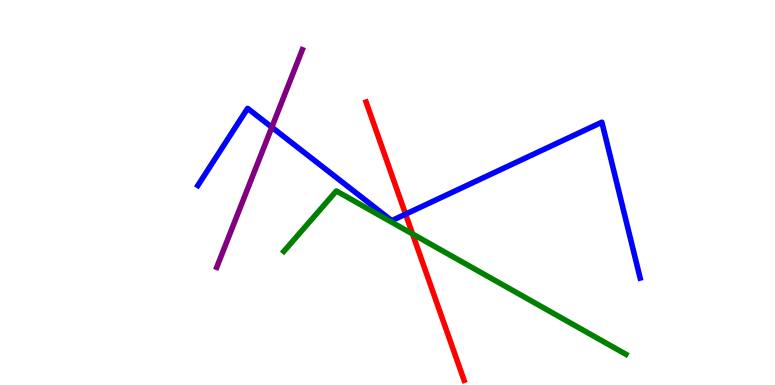[{'lines': ['blue', 'red'], 'intersections': [{'x': 5.23, 'y': 4.44}]}, {'lines': ['green', 'red'], 'intersections': [{'x': 5.32, 'y': 3.92}]}, {'lines': ['purple', 'red'], 'intersections': []}, {'lines': ['blue', 'green'], 'intersections': []}, {'lines': ['blue', 'purple'], 'intersections': [{'x': 3.51, 'y': 6.69}]}, {'lines': ['green', 'purple'], 'intersections': []}]